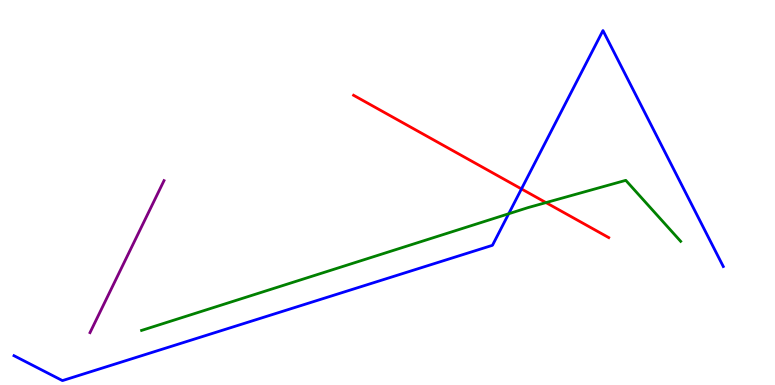[{'lines': ['blue', 'red'], 'intersections': [{'x': 6.73, 'y': 5.09}]}, {'lines': ['green', 'red'], 'intersections': [{'x': 7.04, 'y': 4.74}]}, {'lines': ['purple', 'red'], 'intersections': []}, {'lines': ['blue', 'green'], 'intersections': [{'x': 6.56, 'y': 4.45}]}, {'lines': ['blue', 'purple'], 'intersections': []}, {'lines': ['green', 'purple'], 'intersections': []}]